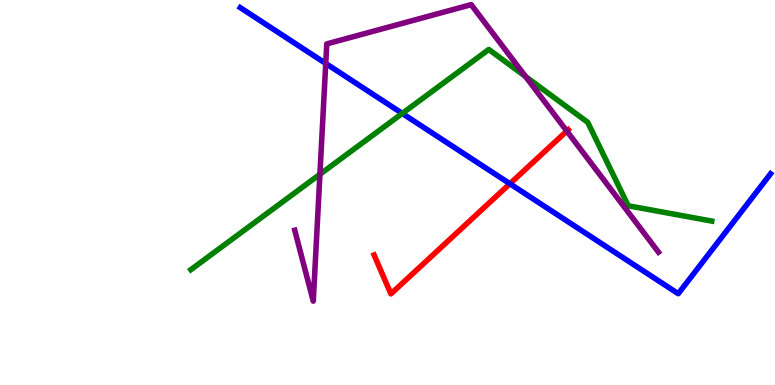[{'lines': ['blue', 'red'], 'intersections': [{'x': 6.58, 'y': 5.23}]}, {'lines': ['green', 'red'], 'intersections': []}, {'lines': ['purple', 'red'], 'intersections': [{'x': 7.31, 'y': 6.6}]}, {'lines': ['blue', 'green'], 'intersections': [{'x': 5.19, 'y': 7.05}]}, {'lines': ['blue', 'purple'], 'intersections': [{'x': 4.2, 'y': 8.35}]}, {'lines': ['green', 'purple'], 'intersections': [{'x': 4.13, 'y': 5.47}, {'x': 6.78, 'y': 8.01}]}]